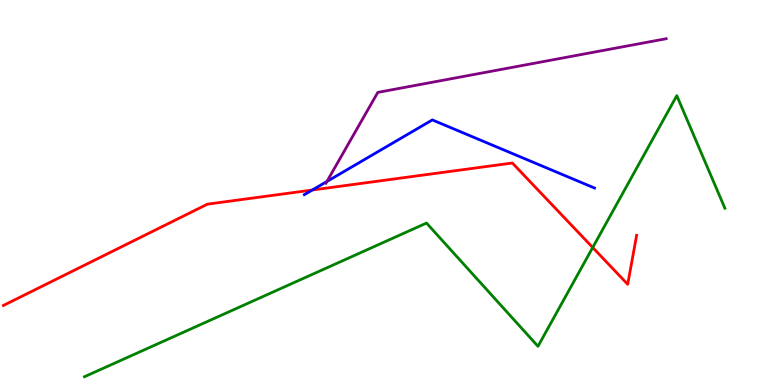[{'lines': ['blue', 'red'], 'intersections': [{'x': 4.03, 'y': 5.06}]}, {'lines': ['green', 'red'], 'intersections': [{'x': 7.65, 'y': 3.57}]}, {'lines': ['purple', 'red'], 'intersections': []}, {'lines': ['blue', 'green'], 'intersections': []}, {'lines': ['blue', 'purple'], 'intersections': [{'x': 4.22, 'y': 5.29}]}, {'lines': ['green', 'purple'], 'intersections': []}]